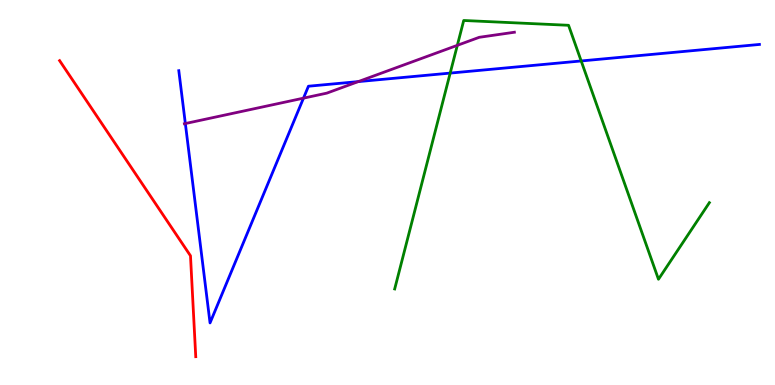[{'lines': ['blue', 'red'], 'intersections': []}, {'lines': ['green', 'red'], 'intersections': []}, {'lines': ['purple', 'red'], 'intersections': []}, {'lines': ['blue', 'green'], 'intersections': [{'x': 5.81, 'y': 8.1}, {'x': 7.5, 'y': 8.42}]}, {'lines': ['blue', 'purple'], 'intersections': [{'x': 2.39, 'y': 6.79}, {'x': 3.92, 'y': 7.45}, {'x': 4.62, 'y': 7.88}]}, {'lines': ['green', 'purple'], 'intersections': [{'x': 5.9, 'y': 8.82}]}]